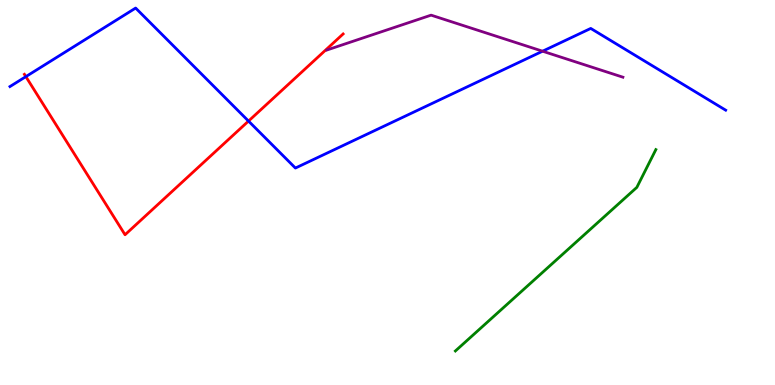[{'lines': ['blue', 'red'], 'intersections': [{'x': 0.334, 'y': 8.01}, {'x': 3.21, 'y': 6.86}]}, {'lines': ['green', 'red'], 'intersections': []}, {'lines': ['purple', 'red'], 'intersections': []}, {'lines': ['blue', 'green'], 'intersections': []}, {'lines': ['blue', 'purple'], 'intersections': [{'x': 7.0, 'y': 8.67}]}, {'lines': ['green', 'purple'], 'intersections': []}]